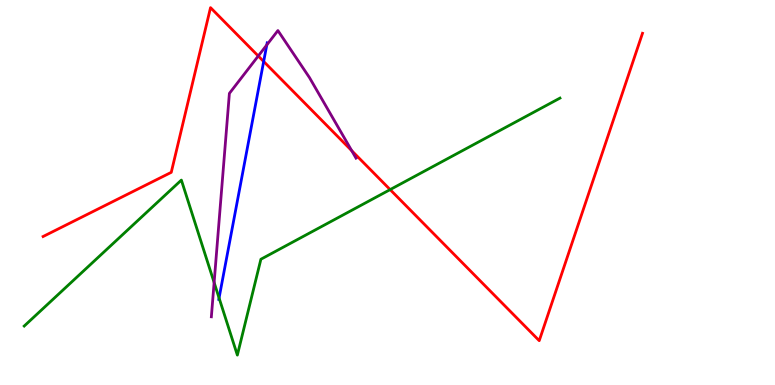[{'lines': ['blue', 'red'], 'intersections': [{'x': 3.4, 'y': 8.4}]}, {'lines': ['green', 'red'], 'intersections': [{'x': 5.03, 'y': 5.08}]}, {'lines': ['purple', 'red'], 'intersections': [{'x': 3.33, 'y': 8.55}, {'x': 4.54, 'y': 6.09}]}, {'lines': ['blue', 'green'], 'intersections': [{'x': 2.83, 'y': 2.26}]}, {'lines': ['blue', 'purple'], 'intersections': [{'x': 3.44, 'y': 8.83}]}, {'lines': ['green', 'purple'], 'intersections': [{'x': 2.76, 'y': 2.66}]}]